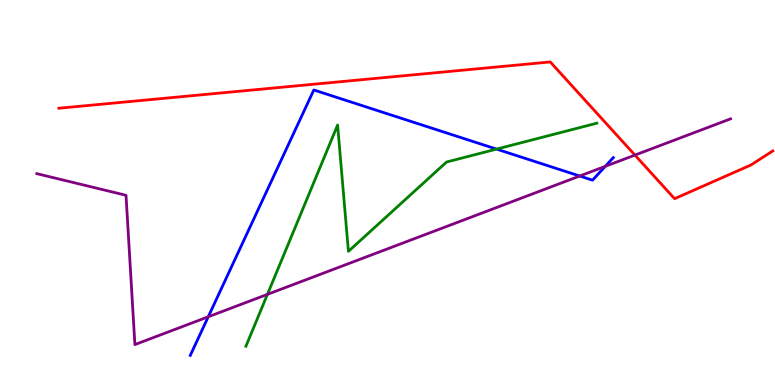[{'lines': ['blue', 'red'], 'intersections': []}, {'lines': ['green', 'red'], 'intersections': []}, {'lines': ['purple', 'red'], 'intersections': [{'x': 8.19, 'y': 5.97}]}, {'lines': ['blue', 'green'], 'intersections': [{'x': 6.41, 'y': 6.13}]}, {'lines': ['blue', 'purple'], 'intersections': [{'x': 2.69, 'y': 1.77}, {'x': 7.48, 'y': 5.43}, {'x': 7.81, 'y': 5.68}]}, {'lines': ['green', 'purple'], 'intersections': [{'x': 3.45, 'y': 2.35}]}]